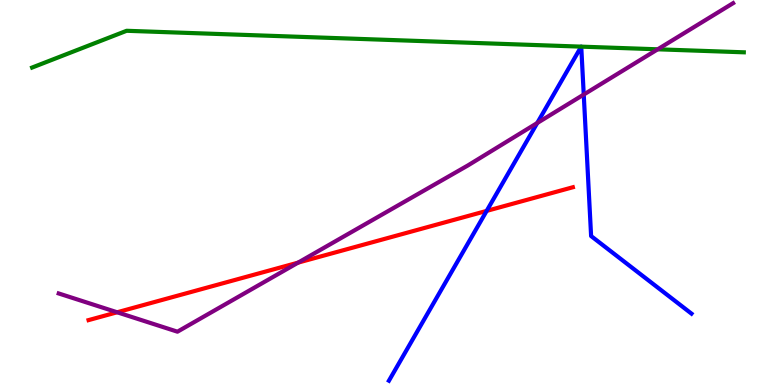[{'lines': ['blue', 'red'], 'intersections': [{'x': 6.28, 'y': 4.52}]}, {'lines': ['green', 'red'], 'intersections': []}, {'lines': ['purple', 'red'], 'intersections': [{'x': 1.51, 'y': 1.89}, {'x': 3.85, 'y': 3.18}]}, {'lines': ['blue', 'green'], 'intersections': [{'x': 7.5, 'y': 8.79}, {'x': 7.5, 'y': 8.79}]}, {'lines': ['blue', 'purple'], 'intersections': [{'x': 6.93, 'y': 6.81}, {'x': 7.53, 'y': 7.54}]}, {'lines': ['green', 'purple'], 'intersections': [{'x': 8.49, 'y': 8.72}]}]